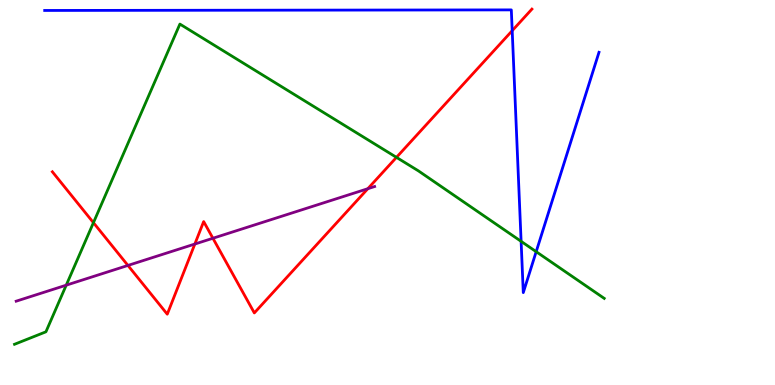[{'lines': ['blue', 'red'], 'intersections': [{'x': 6.61, 'y': 9.2}]}, {'lines': ['green', 'red'], 'intersections': [{'x': 1.21, 'y': 4.22}, {'x': 5.12, 'y': 5.91}]}, {'lines': ['purple', 'red'], 'intersections': [{'x': 1.65, 'y': 3.11}, {'x': 2.51, 'y': 3.66}, {'x': 2.75, 'y': 3.81}, {'x': 4.75, 'y': 5.1}]}, {'lines': ['blue', 'green'], 'intersections': [{'x': 6.72, 'y': 3.73}, {'x': 6.92, 'y': 3.46}]}, {'lines': ['blue', 'purple'], 'intersections': []}, {'lines': ['green', 'purple'], 'intersections': [{'x': 0.855, 'y': 2.59}]}]